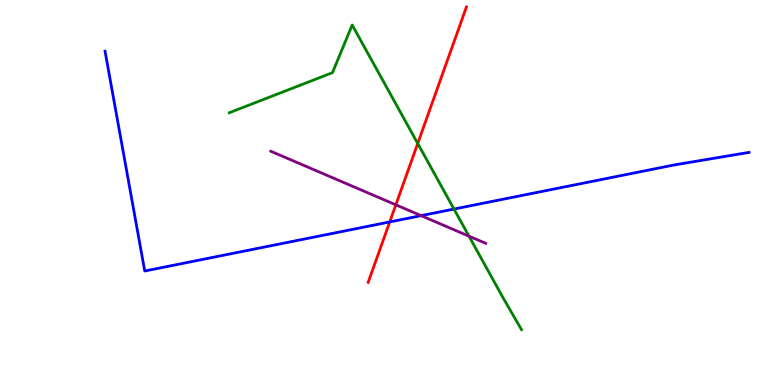[{'lines': ['blue', 'red'], 'intersections': [{'x': 5.03, 'y': 4.24}]}, {'lines': ['green', 'red'], 'intersections': [{'x': 5.39, 'y': 6.27}]}, {'lines': ['purple', 'red'], 'intersections': [{'x': 5.11, 'y': 4.68}]}, {'lines': ['blue', 'green'], 'intersections': [{'x': 5.86, 'y': 4.57}]}, {'lines': ['blue', 'purple'], 'intersections': [{'x': 5.43, 'y': 4.4}]}, {'lines': ['green', 'purple'], 'intersections': [{'x': 6.05, 'y': 3.87}]}]